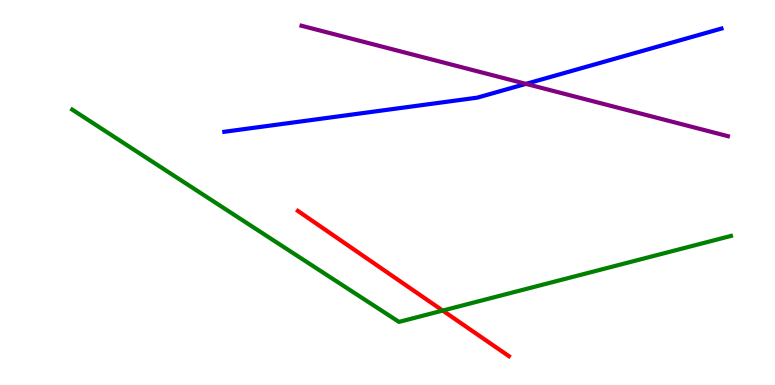[{'lines': ['blue', 'red'], 'intersections': []}, {'lines': ['green', 'red'], 'intersections': [{'x': 5.71, 'y': 1.93}]}, {'lines': ['purple', 'red'], 'intersections': []}, {'lines': ['blue', 'green'], 'intersections': []}, {'lines': ['blue', 'purple'], 'intersections': [{'x': 6.79, 'y': 7.82}]}, {'lines': ['green', 'purple'], 'intersections': []}]